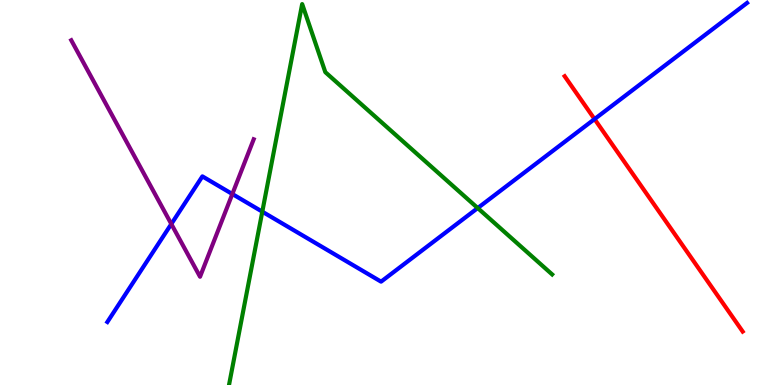[{'lines': ['blue', 'red'], 'intersections': [{'x': 7.67, 'y': 6.91}]}, {'lines': ['green', 'red'], 'intersections': []}, {'lines': ['purple', 'red'], 'intersections': []}, {'lines': ['blue', 'green'], 'intersections': [{'x': 3.38, 'y': 4.5}, {'x': 6.16, 'y': 4.6}]}, {'lines': ['blue', 'purple'], 'intersections': [{'x': 2.21, 'y': 4.18}, {'x': 3.0, 'y': 4.96}]}, {'lines': ['green', 'purple'], 'intersections': []}]